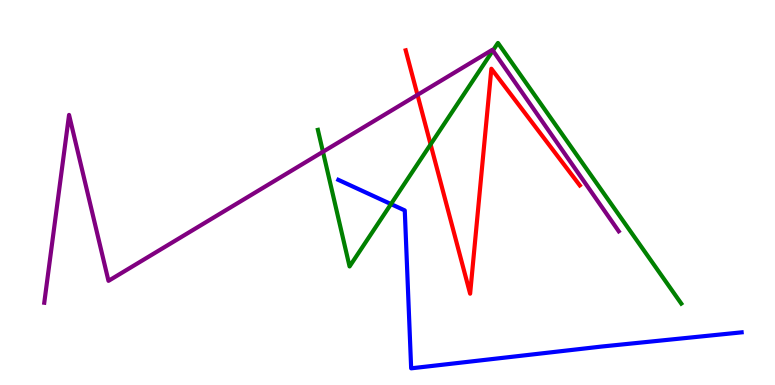[{'lines': ['blue', 'red'], 'intersections': []}, {'lines': ['green', 'red'], 'intersections': [{'x': 5.56, 'y': 6.25}]}, {'lines': ['purple', 'red'], 'intersections': [{'x': 5.39, 'y': 7.54}]}, {'lines': ['blue', 'green'], 'intersections': [{'x': 5.04, 'y': 4.7}]}, {'lines': ['blue', 'purple'], 'intersections': []}, {'lines': ['green', 'purple'], 'intersections': [{'x': 4.17, 'y': 6.06}, {'x': 6.36, 'y': 8.69}]}]